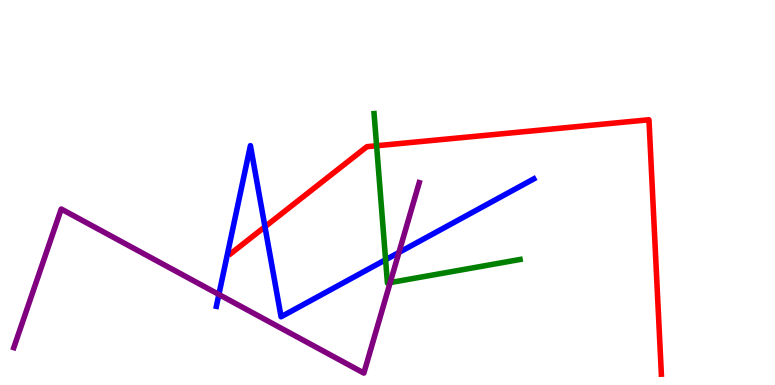[{'lines': ['blue', 'red'], 'intersections': [{'x': 3.42, 'y': 4.11}]}, {'lines': ['green', 'red'], 'intersections': [{'x': 4.86, 'y': 6.21}]}, {'lines': ['purple', 'red'], 'intersections': []}, {'lines': ['blue', 'green'], 'intersections': [{'x': 4.98, 'y': 3.25}]}, {'lines': ['blue', 'purple'], 'intersections': [{'x': 2.82, 'y': 2.35}, {'x': 5.15, 'y': 3.44}]}, {'lines': ['green', 'purple'], 'intersections': [{'x': 5.03, 'y': 2.66}]}]